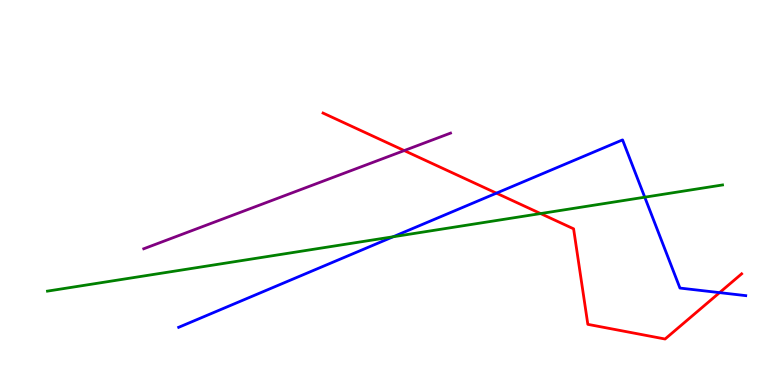[{'lines': ['blue', 'red'], 'intersections': [{'x': 6.41, 'y': 4.98}, {'x': 9.28, 'y': 2.4}]}, {'lines': ['green', 'red'], 'intersections': [{'x': 6.98, 'y': 4.45}]}, {'lines': ['purple', 'red'], 'intersections': [{'x': 5.22, 'y': 6.09}]}, {'lines': ['blue', 'green'], 'intersections': [{'x': 5.07, 'y': 3.85}, {'x': 8.32, 'y': 4.88}]}, {'lines': ['blue', 'purple'], 'intersections': []}, {'lines': ['green', 'purple'], 'intersections': []}]